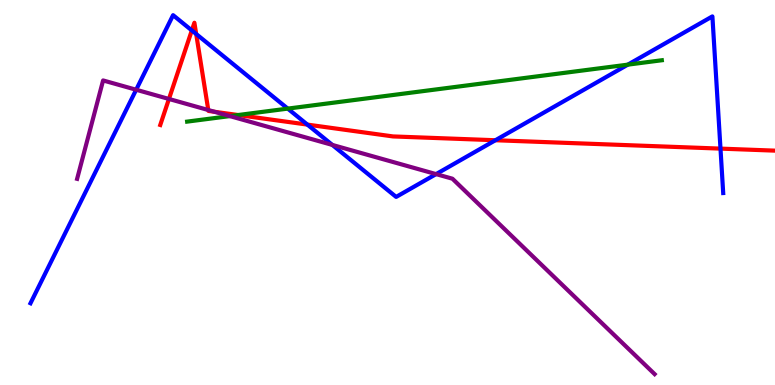[{'lines': ['blue', 'red'], 'intersections': [{'x': 2.48, 'y': 9.21}, {'x': 2.53, 'y': 9.12}, {'x': 3.97, 'y': 6.76}, {'x': 6.39, 'y': 6.36}, {'x': 9.3, 'y': 6.14}]}, {'lines': ['green', 'red'], 'intersections': [{'x': 3.07, 'y': 7.01}]}, {'lines': ['purple', 'red'], 'intersections': [{'x': 2.18, 'y': 7.43}, {'x': 2.69, 'y': 7.14}, {'x': 2.77, 'y': 7.1}]}, {'lines': ['blue', 'green'], 'intersections': [{'x': 3.71, 'y': 7.18}, {'x': 8.1, 'y': 8.32}]}, {'lines': ['blue', 'purple'], 'intersections': [{'x': 1.76, 'y': 7.67}, {'x': 4.29, 'y': 6.24}, {'x': 5.63, 'y': 5.48}]}, {'lines': ['green', 'purple'], 'intersections': [{'x': 2.97, 'y': 6.98}]}]